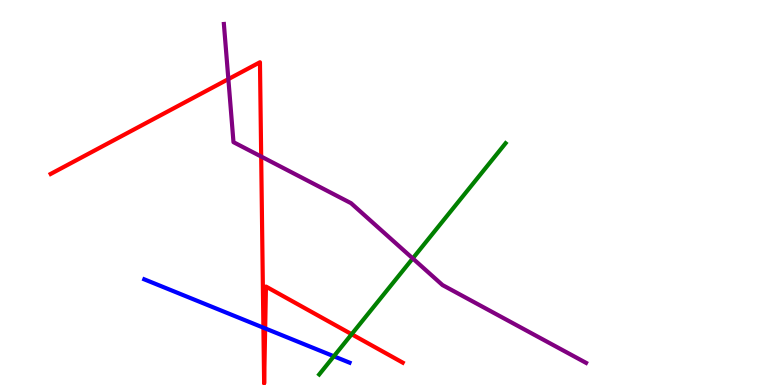[{'lines': ['blue', 'red'], 'intersections': [{'x': 3.4, 'y': 1.49}, {'x': 3.42, 'y': 1.47}]}, {'lines': ['green', 'red'], 'intersections': [{'x': 4.54, 'y': 1.32}]}, {'lines': ['purple', 'red'], 'intersections': [{'x': 2.95, 'y': 7.95}, {'x': 3.37, 'y': 5.93}]}, {'lines': ['blue', 'green'], 'intersections': [{'x': 4.31, 'y': 0.746}]}, {'lines': ['blue', 'purple'], 'intersections': []}, {'lines': ['green', 'purple'], 'intersections': [{'x': 5.33, 'y': 3.29}]}]